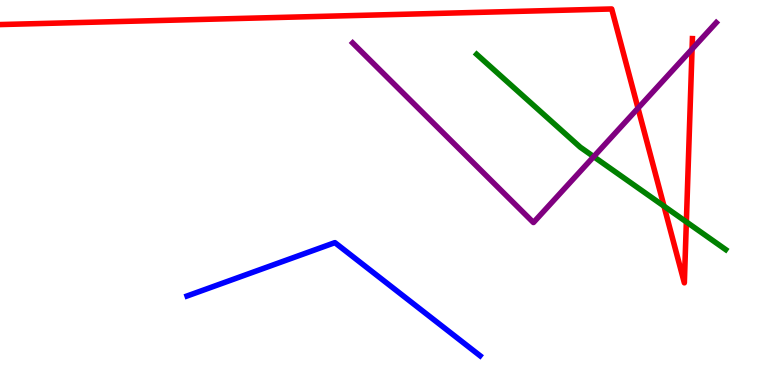[{'lines': ['blue', 'red'], 'intersections': []}, {'lines': ['green', 'red'], 'intersections': [{'x': 8.57, 'y': 4.65}, {'x': 8.86, 'y': 4.24}]}, {'lines': ['purple', 'red'], 'intersections': [{'x': 8.23, 'y': 7.19}, {'x': 8.93, 'y': 8.73}]}, {'lines': ['blue', 'green'], 'intersections': []}, {'lines': ['blue', 'purple'], 'intersections': []}, {'lines': ['green', 'purple'], 'intersections': [{'x': 7.66, 'y': 5.93}]}]